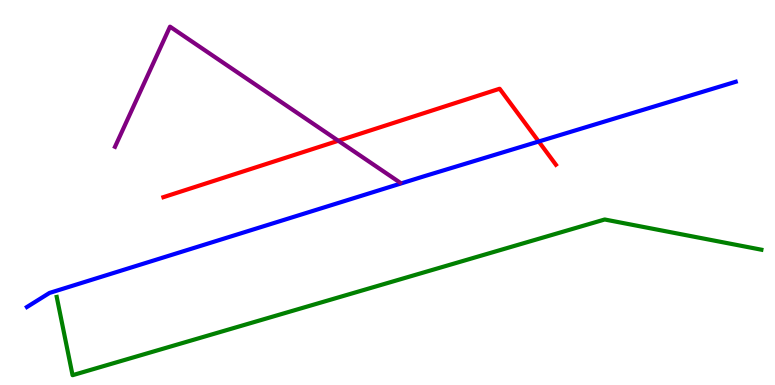[{'lines': ['blue', 'red'], 'intersections': [{'x': 6.95, 'y': 6.32}]}, {'lines': ['green', 'red'], 'intersections': []}, {'lines': ['purple', 'red'], 'intersections': [{'x': 4.37, 'y': 6.34}]}, {'lines': ['blue', 'green'], 'intersections': []}, {'lines': ['blue', 'purple'], 'intersections': []}, {'lines': ['green', 'purple'], 'intersections': []}]